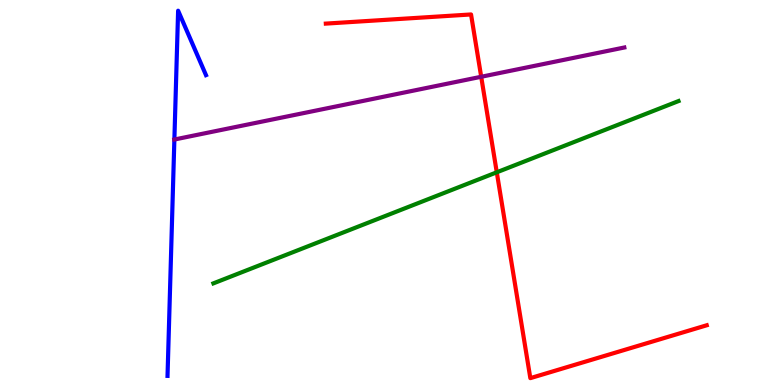[{'lines': ['blue', 'red'], 'intersections': []}, {'lines': ['green', 'red'], 'intersections': [{'x': 6.41, 'y': 5.52}]}, {'lines': ['purple', 'red'], 'intersections': [{'x': 6.21, 'y': 8.01}]}, {'lines': ['blue', 'green'], 'intersections': []}, {'lines': ['blue', 'purple'], 'intersections': [{'x': 2.25, 'y': 6.38}]}, {'lines': ['green', 'purple'], 'intersections': []}]